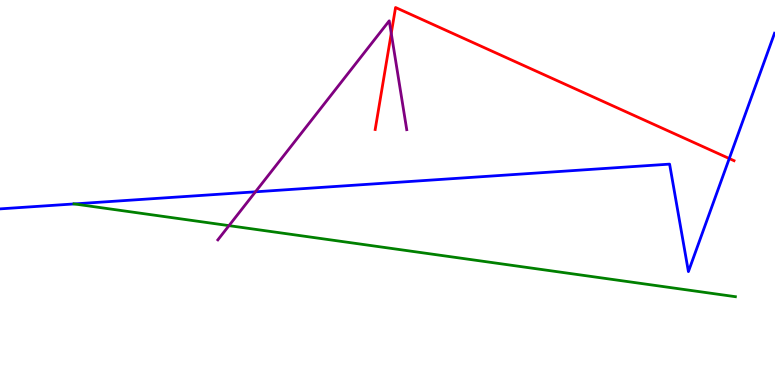[{'lines': ['blue', 'red'], 'intersections': [{'x': 9.41, 'y': 5.88}]}, {'lines': ['green', 'red'], 'intersections': []}, {'lines': ['purple', 'red'], 'intersections': [{'x': 5.05, 'y': 9.13}]}, {'lines': ['blue', 'green'], 'intersections': [{'x': 0.958, 'y': 4.7}]}, {'lines': ['blue', 'purple'], 'intersections': [{'x': 3.3, 'y': 5.02}]}, {'lines': ['green', 'purple'], 'intersections': [{'x': 2.95, 'y': 4.14}]}]